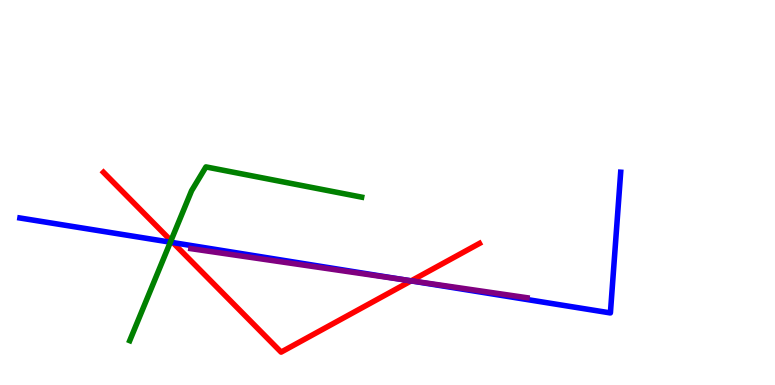[{'lines': ['blue', 'red'], 'intersections': [{'x': 2.23, 'y': 3.7}, {'x': 5.3, 'y': 2.7}]}, {'lines': ['green', 'red'], 'intersections': [{'x': 2.21, 'y': 3.75}]}, {'lines': ['purple', 'red'], 'intersections': [{'x': 5.31, 'y': 2.71}]}, {'lines': ['blue', 'green'], 'intersections': [{'x': 2.2, 'y': 3.71}]}, {'lines': ['blue', 'purple'], 'intersections': [{'x': 5.23, 'y': 2.73}]}, {'lines': ['green', 'purple'], 'intersections': []}]